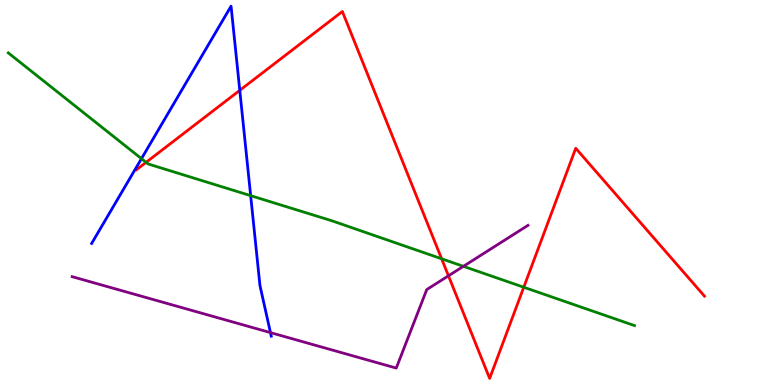[{'lines': ['blue', 'red'], 'intersections': [{'x': 3.09, 'y': 7.65}]}, {'lines': ['green', 'red'], 'intersections': [{'x': 1.89, 'y': 5.78}, {'x': 5.7, 'y': 3.28}, {'x': 6.76, 'y': 2.54}]}, {'lines': ['purple', 'red'], 'intersections': [{'x': 5.79, 'y': 2.84}]}, {'lines': ['blue', 'green'], 'intersections': [{'x': 1.83, 'y': 5.88}, {'x': 3.23, 'y': 4.92}]}, {'lines': ['blue', 'purple'], 'intersections': [{'x': 3.49, 'y': 1.36}]}, {'lines': ['green', 'purple'], 'intersections': [{'x': 5.98, 'y': 3.08}]}]